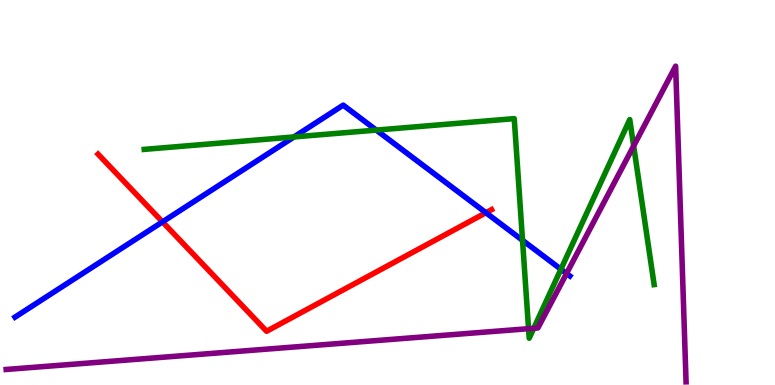[{'lines': ['blue', 'red'], 'intersections': [{'x': 2.1, 'y': 4.24}, {'x': 6.27, 'y': 4.47}]}, {'lines': ['green', 'red'], 'intersections': []}, {'lines': ['purple', 'red'], 'intersections': []}, {'lines': ['blue', 'green'], 'intersections': [{'x': 3.79, 'y': 6.44}, {'x': 4.86, 'y': 6.62}, {'x': 6.74, 'y': 3.76}, {'x': 7.24, 'y': 3.01}]}, {'lines': ['blue', 'purple'], 'intersections': [{'x': 7.31, 'y': 2.9}]}, {'lines': ['green', 'purple'], 'intersections': [{'x': 6.82, 'y': 1.46}, {'x': 6.89, 'y': 1.47}, {'x': 8.18, 'y': 6.21}]}]